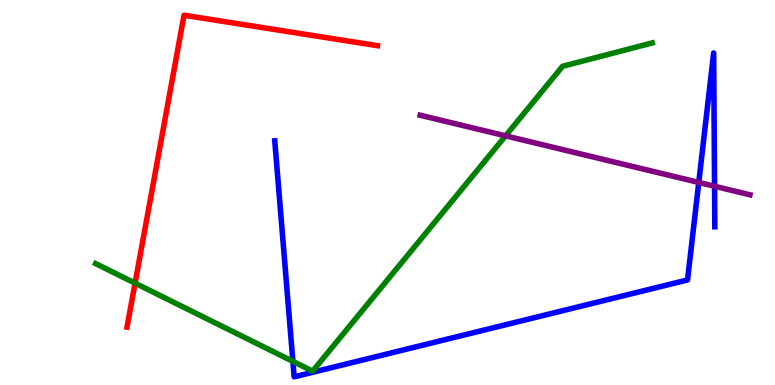[{'lines': ['blue', 'red'], 'intersections': []}, {'lines': ['green', 'red'], 'intersections': [{'x': 1.74, 'y': 2.65}]}, {'lines': ['purple', 'red'], 'intersections': []}, {'lines': ['blue', 'green'], 'intersections': [{'x': 3.78, 'y': 0.614}]}, {'lines': ['blue', 'purple'], 'intersections': [{'x': 9.02, 'y': 5.26}, {'x': 9.22, 'y': 5.16}]}, {'lines': ['green', 'purple'], 'intersections': [{'x': 6.52, 'y': 6.47}]}]